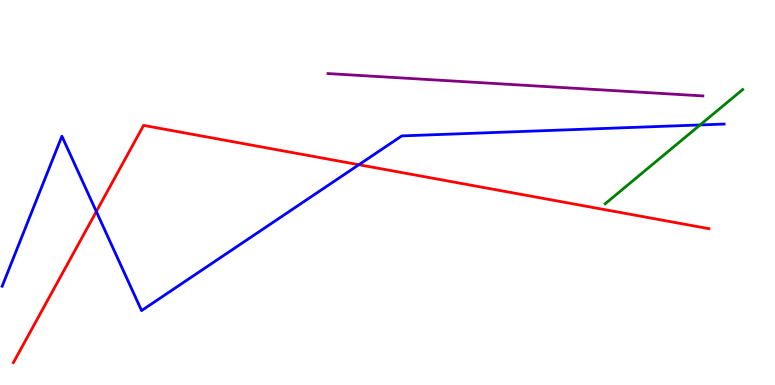[{'lines': ['blue', 'red'], 'intersections': [{'x': 1.24, 'y': 4.51}, {'x': 4.63, 'y': 5.72}]}, {'lines': ['green', 'red'], 'intersections': []}, {'lines': ['purple', 'red'], 'intersections': []}, {'lines': ['blue', 'green'], 'intersections': [{'x': 9.03, 'y': 6.75}]}, {'lines': ['blue', 'purple'], 'intersections': []}, {'lines': ['green', 'purple'], 'intersections': []}]